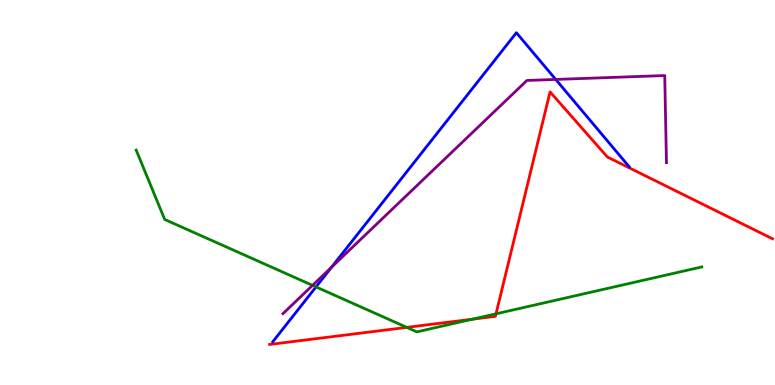[{'lines': ['blue', 'red'], 'intersections': []}, {'lines': ['green', 'red'], 'intersections': [{'x': 5.25, 'y': 1.5}, {'x': 6.1, 'y': 1.71}, {'x': 6.4, 'y': 1.85}]}, {'lines': ['purple', 'red'], 'intersections': []}, {'lines': ['blue', 'green'], 'intersections': [{'x': 4.08, 'y': 2.55}]}, {'lines': ['blue', 'purple'], 'intersections': [{'x': 4.28, 'y': 3.06}, {'x': 7.17, 'y': 7.94}]}, {'lines': ['green', 'purple'], 'intersections': [{'x': 4.03, 'y': 2.59}]}]